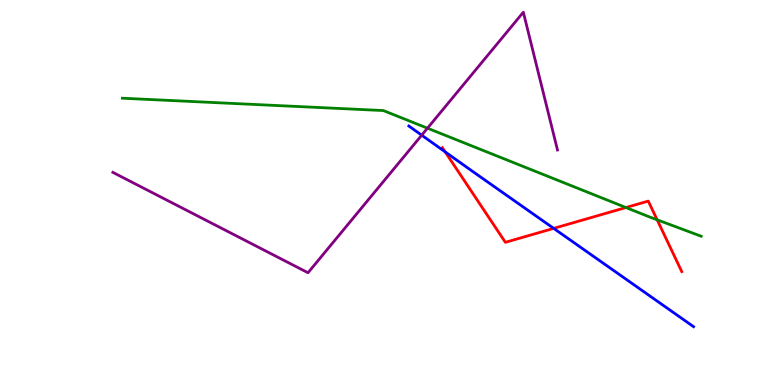[{'lines': ['blue', 'red'], 'intersections': [{'x': 5.74, 'y': 6.06}, {'x': 7.14, 'y': 4.07}]}, {'lines': ['green', 'red'], 'intersections': [{'x': 8.08, 'y': 4.61}, {'x': 8.48, 'y': 4.29}]}, {'lines': ['purple', 'red'], 'intersections': []}, {'lines': ['blue', 'green'], 'intersections': []}, {'lines': ['blue', 'purple'], 'intersections': [{'x': 5.44, 'y': 6.49}]}, {'lines': ['green', 'purple'], 'intersections': [{'x': 5.52, 'y': 6.67}]}]